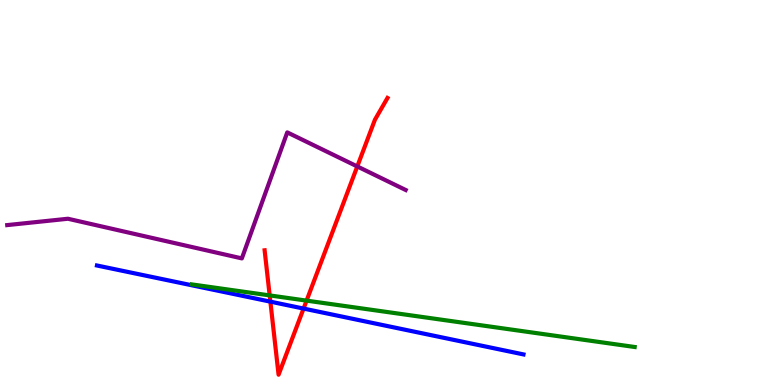[{'lines': ['blue', 'red'], 'intersections': [{'x': 3.49, 'y': 2.16}, {'x': 3.92, 'y': 1.99}]}, {'lines': ['green', 'red'], 'intersections': [{'x': 3.48, 'y': 2.33}, {'x': 3.96, 'y': 2.19}]}, {'lines': ['purple', 'red'], 'intersections': [{'x': 4.61, 'y': 5.68}]}, {'lines': ['blue', 'green'], 'intersections': []}, {'lines': ['blue', 'purple'], 'intersections': []}, {'lines': ['green', 'purple'], 'intersections': []}]